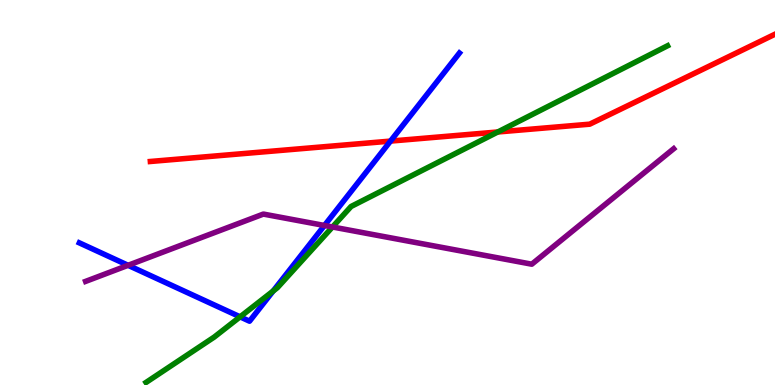[{'lines': ['blue', 'red'], 'intersections': [{'x': 5.04, 'y': 6.34}]}, {'lines': ['green', 'red'], 'intersections': [{'x': 6.42, 'y': 6.57}]}, {'lines': ['purple', 'red'], 'intersections': []}, {'lines': ['blue', 'green'], 'intersections': [{'x': 3.1, 'y': 1.77}, {'x': 3.52, 'y': 2.44}]}, {'lines': ['blue', 'purple'], 'intersections': [{'x': 1.65, 'y': 3.11}, {'x': 4.19, 'y': 4.14}]}, {'lines': ['green', 'purple'], 'intersections': [{'x': 4.29, 'y': 4.1}]}]